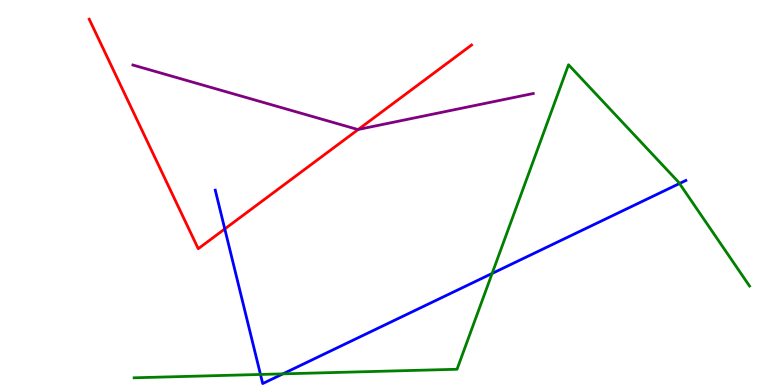[{'lines': ['blue', 'red'], 'intersections': [{'x': 2.9, 'y': 4.05}]}, {'lines': ['green', 'red'], 'intersections': []}, {'lines': ['purple', 'red'], 'intersections': [{'x': 4.62, 'y': 6.64}]}, {'lines': ['blue', 'green'], 'intersections': [{'x': 3.36, 'y': 0.274}, {'x': 3.65, 'y': 0.289}, {'x': 6.35, 'y': 2.9}, {'x': 8.77, 'y': 5.23}]}, {'lines': ['blue', 'purple'], 'intersections': []}, {'lines': ['green', 'purple'], 'intersections': []}]